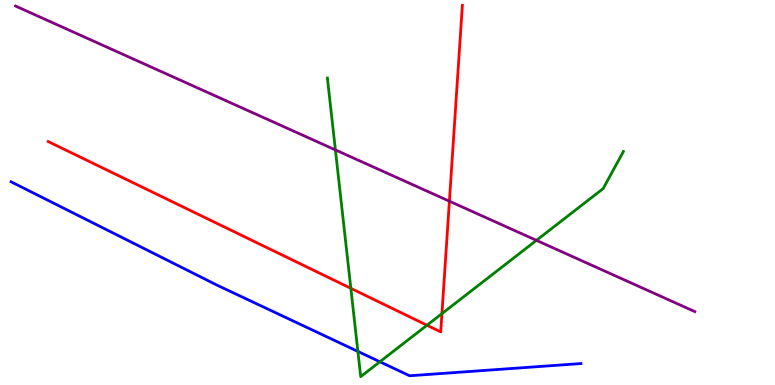[{'lines': ['blue', 'red'], 'intersections': []}, {'lines': ['green', 'red'], 'intersections': [{'x': 4.53, 'y': 2.51}, {'x': 5.51, 'y': 1.55}, {'x': 5.7, 'y': 1.85}]}, {'lines': ['purple', 'red'], 'intersections': [{'x': 5.8, 'y': 4.77}]}, {'lines': ['blue', 'green'], 'intersections': [{'x': 4.62, 'y': 0.872}, {'x': 4.9, 'y': 0.604}]}, {'lines': ['blue', 'purple'], 'intersections': []}, {'lines': ['green', 'purple'], 'intersections': [{'x': 4.33, 'y': 6.11}, {'x': 6.92, 'y': 3.76}]}]